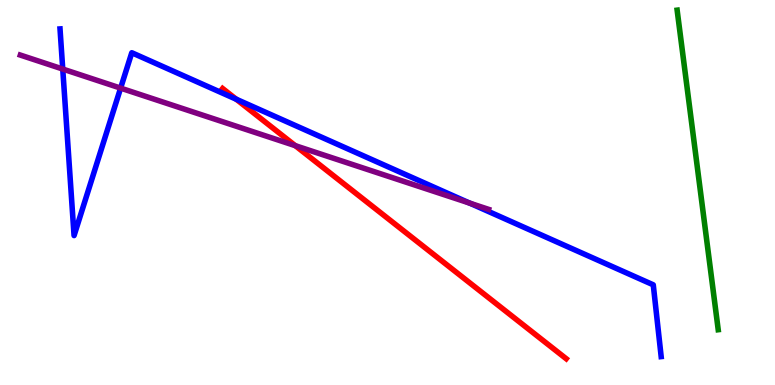[{'lines': ['blue', 'red'], 'intersections': [{'x': 3.05, 'y': 7.42}]}, {'lines': ['green', 'red'], 'intersections': []}, {'lines': ['purple', 'red'], 'intersections': [{'x': 3.81, 'y': 6.22}]}, {'lines': ['blue', 'green'], 'intersections': []}, {'lines': ['blue', 'purple'], 'intersections': [{'x': 0.81, 'y': 8.21}, {'x': 1.56, 'y': 7.71}, {'x': 6.06, 'y': 4.72}]}, {'lines': ['green', 'purple'], 'intersections': []}]